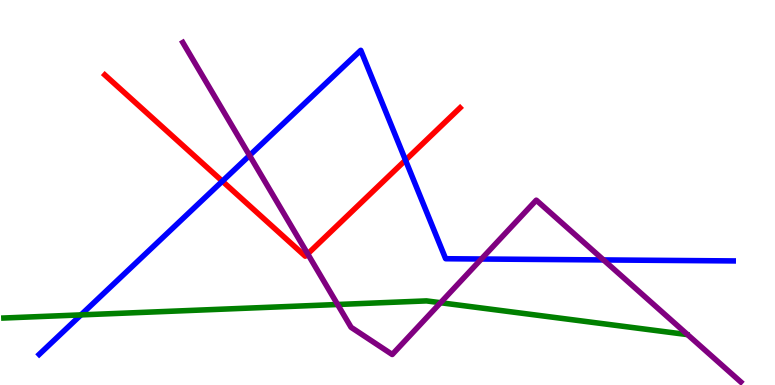[{'lines': ['blue', 'red'], 'intersections': [{'x': 2.87, 'y': 5.29}, {'x': 5.23, 'y': 5.84}]}, {'lines': ['green', 'red'], 'intersections': []}, {'lines': ['purple', 'red'], 'intersections': [{'x': 3.97, 'y': 3.41}]}, {'lines': ['blue', 'green'], 'intersections': [{'x': 1.04, 'y': 1.82}]}, {'lines': ['blue', 'purple'], 'intersections': [{'x': 3.22, 'y': 5.96}, {'x': 6.21, 'y': 3.27}, {'x': 7.79, 'y': 3.25}]}, {'lines': ['green', 'purple'], 'intersections': [{'x': 4.36, 'y': 2.09}, {'x': 5.68, 'y': 2.14}]}]